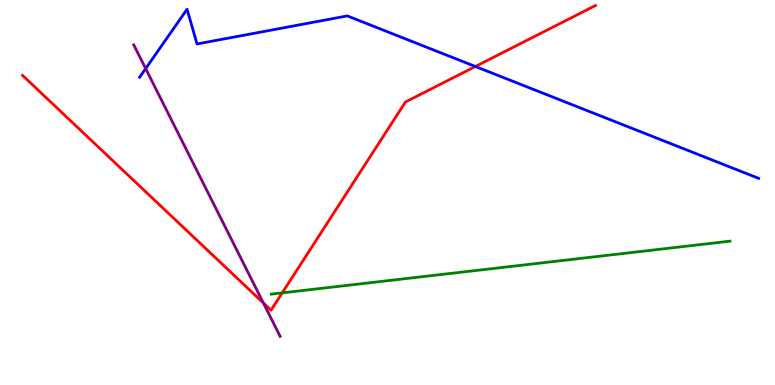[{'lines': ['blue', 'red'], 'intersections': [{'x': 6.13, 'y': 8.27}]}, {'lines': ['green', 'red'], 'intersections': [{'x': 3.64, 'y': 2.39}]}, {'lines': ['purple', 'red'], 'intersections': [{'x': 3.4, 'y': 2.13}]}, {'lines': ['blue', 'green'], 'intersections': []}, {'lines': ['blue', 'purple'], 'intersections': [{'x': 1.88, 'y': 8.22}]}, {'lines': ['green', 'purple'], 'intersections': []}]